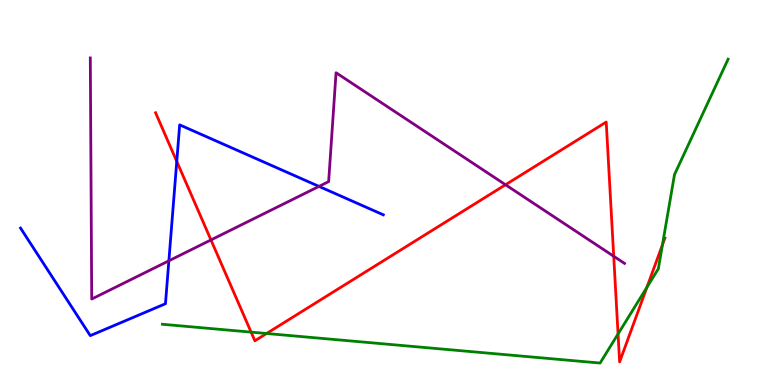[{'lines': ['blue', 'red'], 'intersections': [{'x': 2.28, 'y': 5.81}]}, {'lines': ['green', 'red'], 'intersections': [{'x': 3.24, 'y': 1.37}, {'x': 3.44, 'y': 1.34}, {'x': 7.98, 'y': 1.33}, {'x': 8.35, 'y': 2.54}, {'x': 8.55, 'y': 3.64}]}, {'lines': ['purple', 'red'], 'intersections': [{'x': 2.72, 'y': 3.77}, {'x': 6.52, 'y': 5.2}, {'x': 7.92, 'y': 3.34}]}, {'lines': ['blue', 'green'], 'intersections': []}, {'lines': ['blue', 'purple'], 'intersections': [{'x': 2.18, 'y': 3.23}, {'x': 4.12, 'y': 5.16}]}, {'lines': ['green', 'purple'], 'intersections': []}]